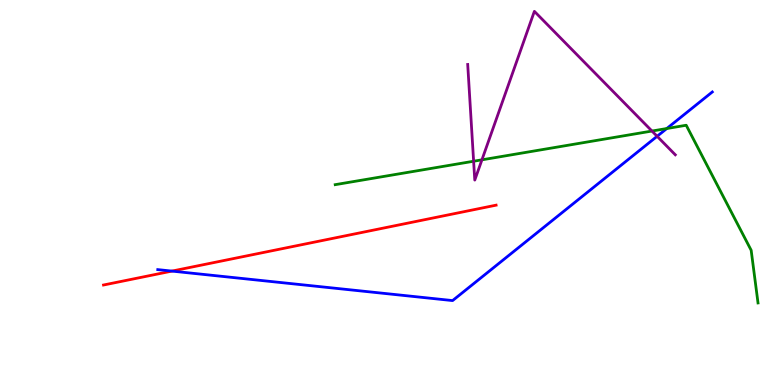[{'lines': ['blue', 'red'], 'intersections': [{'x': 2.22, 'y': 2.96}]}, {'lines': ['green', 'red'], 'intersections': []}, {'lines': ['purple', 'red'], 'intersections': []}, {'lines': ['blue', 'green'], 'intersections': [{'x': 8.6, 'y': 6.66}]}, {'lines': ['blue', 'purple'], 'intersections': [{'x': 8.48, 'y': 6.46}]}, {'lines': ['green', 'purple'], 'intersections': [{'x': 6.11, 'y': 5.81}, {'x': 6.22, 'y': 5.85}, {'x': 8.41, 'y': 6.6}]}]